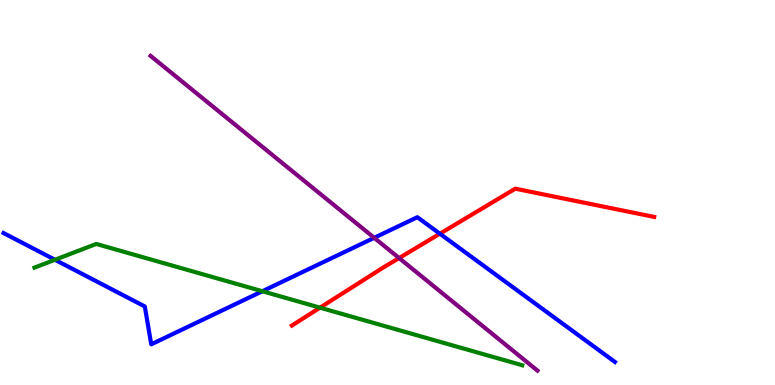[{'lines': ['blue', 'red'], 'intersections': [{'x': 5.68, 'y': 3.93}]}, {'lines': ['green', 'red'], 'intersections': [{'x': 4.13, 'y': 2.01}]}, {'lines': ['purple', 'red'], 'intersections': [{'x': 5.15, 'y': 3.3}]}, {'lines': ['blue', 'green'], 'intersections': [{'x': 0.709, 'y': 3.25}, {'x': 3.39, 'y': 2.44}]}, {'lines': ['blue', 'purple'], 'intersections': [{'x': 4.83, 'y': 3.82}]}, {'lines': ['green', 'purple'], 'intersections': []}]